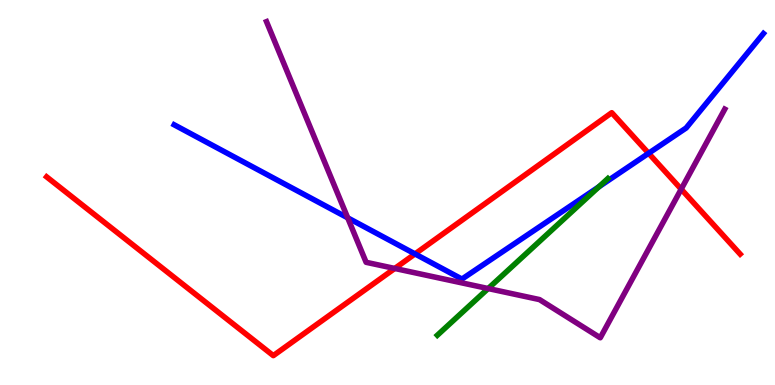[{'lines': ['blue', 'red'], 'intersections': [{'x': 5.35, 'y': 3.4}, {'x': 8.37, 'y': 6.02}]}, {'lines': ['green', 'red'], 'intersections': []}, {'lines': ['purple', 'red'], 'intersections': [{'x': 5.09, 'y': 3.03}, {'x': 8.79, 'y': 5.09}]}, {'lines': ['blue', 'green'], 'intersections': [{'x': 7.73, 'y': 5.15}]}, {'lines': ['blue', 'purple'], 'intersections': [{'x': 4.49, 'y': 4.34}]}, {'lines': ['green', 'purple'], 'intersections': [{'x': 6.3, 'y': 2.51}]}]